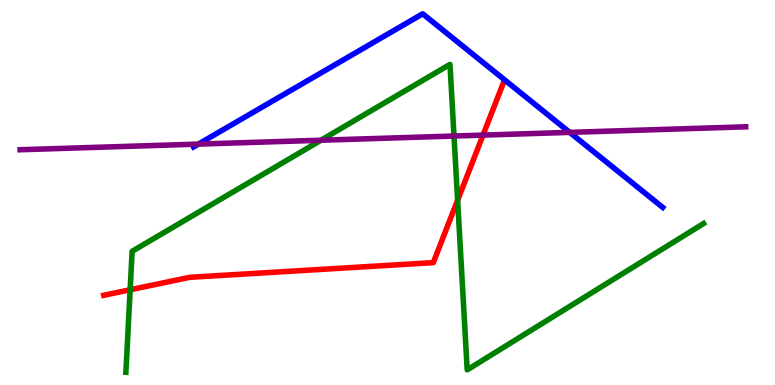[{'lines': ['blue', 'red'], 'intersections': []}, {'lines': ['green', 'red'], 'intersections': [{'x': 1.68, 'y': 2.47}, {'x': 5.9, 'y': 4.8}]}, {'lines': ['purple', 'red'], 'intersections': [{'x': 6.23, 'y': 6.49}]}, {'lines': ['blue', 'green'], 'intersections': []}, {'lines': ['blue', 'purple'], 'intersections': [{'x': 2.56, 'y': 6.26}, {'x': 7.35, 'y': 6.56}]}, {'lines': ['green', 'purple'], 'intersections': [{'x': 4.14, 'y': 6.36}, {'x': 5.86, 'y': 6.47}]}]